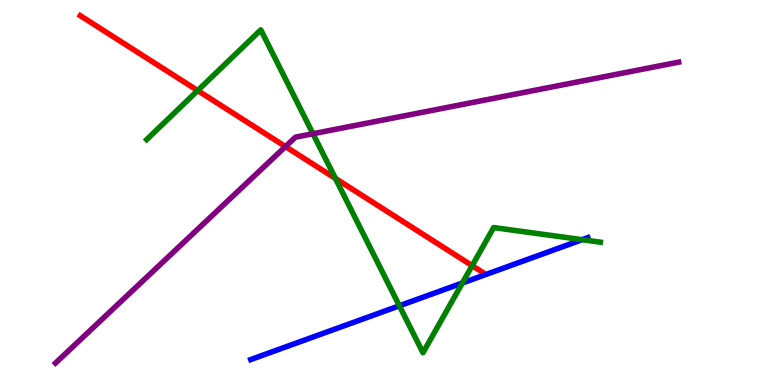[{'lines': ['blue', 'red'], 'intersections': []}, {'lines': ['green', 'red'], 'intersections': [{'x': 2.55, 'y': 7.65}, {'x': 4.33, 'y': 5.37}, {'x': 6.09, 'y': 3.1}]}, {'lines': ['purple', 'red'], 'intersections': [{'x': 3.68, 'y': 6.19}]}, {'lines': ['blue', 'green'], 'intersections': [{'x': 5.15, 'y': 2.06}, {'x': 5.97, 'y': 2.65}, {'x': 7.51, 'y': 3.77}]}, {'lines': ['blue', 'purple'], 'intersections': []}, {'lines': ['green', 'purple'], 'intersections': [{'x': 4.04, 'y': 6.53}]}]